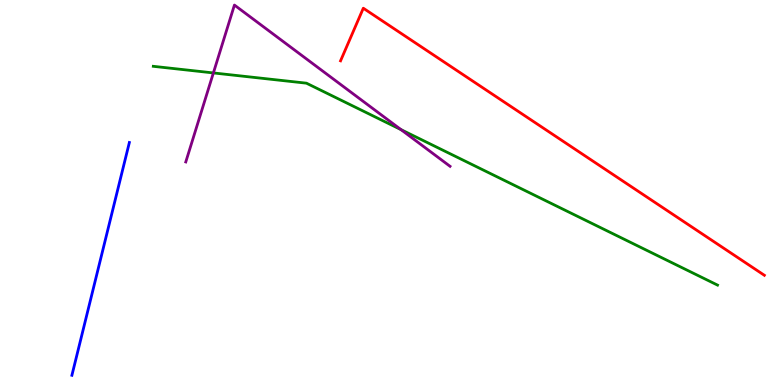[{'lines': ['blue', 'red'], 'intersections': []}, {'lines': ['green', 'red'], 'intersections': []}, {'lines': ['purple', 'red'], 'intersections': []}, {'lines': ['blue', 'green'], 'intersections': []}, {'lines': ['blue', 'purple'], 'intersections': []}, {'lines': ['green', 'purple'], 'intersections': [{'x': 2.75, 'y': 8.11}, {'x': 5.17, 'y': 6.63}]}]